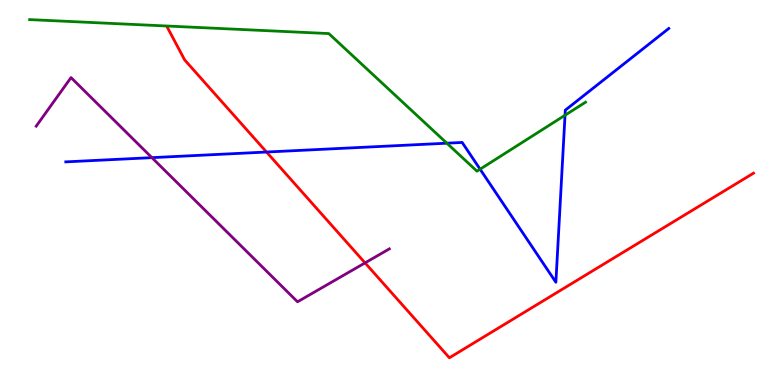[{'lines': ['blue', 'red'], 'intersections': [{'x': 3.44, 'y': 6.05}]}, {'lines': ['green', 'red'], 'intersections': []}, {'lines': ['purple', 'red'], 'intersections': [{'x': 4.71, 'y': 3.17}]}, {'lines': ['blue', 'green'], 'intersections': [{'x': 5.77, 'y': 6.28}, {'x': 6.19, 'y': 5.61}, {'x': 7.29, 'y': 7.01}]}, {'lines': ['blue', 'purple'], 'intersections': [{'x': 1.96, 'y': 5.91}]}, {'lines': ['green', 'purple'], 'intersections': []}]